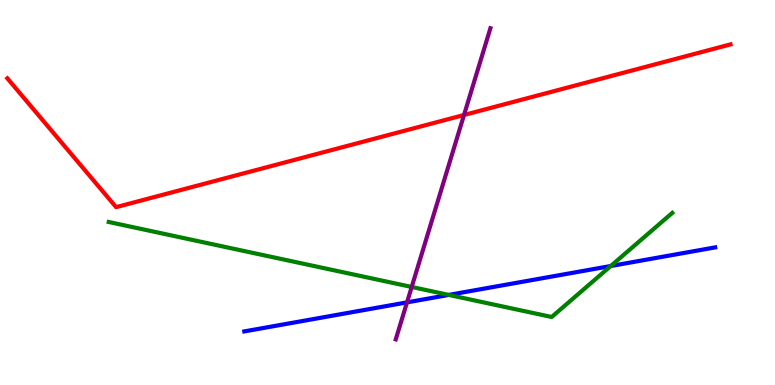[{'lines': ['blue', 'red'], 'intersections': []}, {'lines': ['green', 'red'], 'intersections': []}, {'lines': ['purple', 'red'], 'intersections': [{'x': 5.99, 'y': 7.01}]}, {'lines': ['blue', 'green'], 'intersections': [{'x': 5.79, 'y': 2.34}, {'x': 7.88, 'y': 3.09}]}, {'lines': ['blue', 'purple'], 'intersections': [{'x': 5.25, 'y': 2.15}]}, {'lines': ['green', 'purple'], 'intersections': [{'x': 5.31, 'y': 2.55}]}]